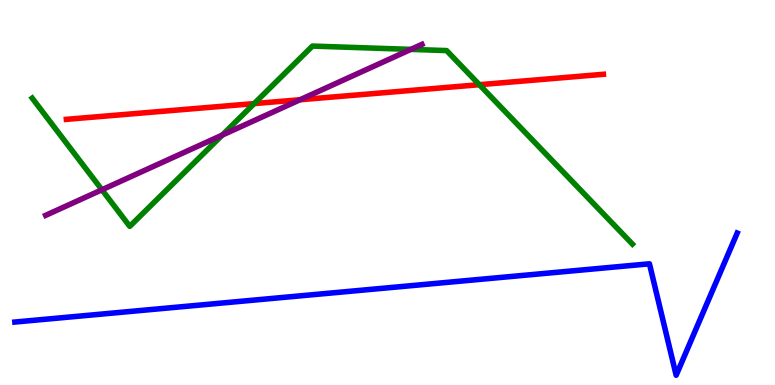[{'lines': ['blue', 'red'], 'intersections': []}, {'lines': ['green', 'red'], 'intersections': [{'x': 3.28, 'y': 7.31}, {'x': 6.19, 'y': 7.8}]}, {'lines': ['purple', 'red'], 'intersections': [{'x': 3.87, 'y': 7.41}]}, {'lines': ['blue', 'green'], 'intersections': []}, {'lines': ['blue', 'purple'], 'intersections': []}, {'lines': ['green', 'purple'], 'intersections': [{'x': 1.32, 'y': 5.07}, {'x': 2.87, 'y': 6.49}, {'x': 5.3, 'y': 8.72}]}]